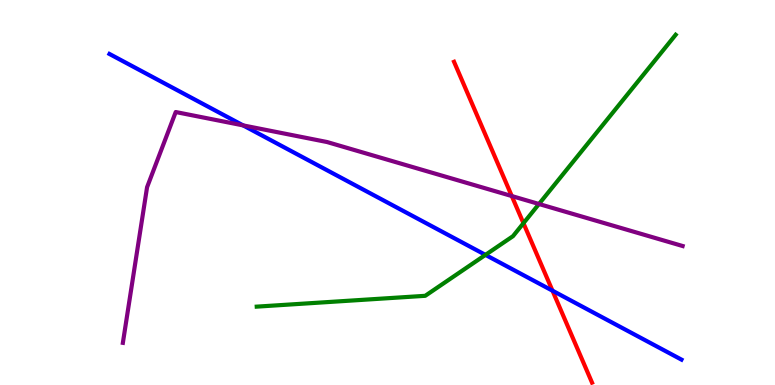[{'lines': ['blue', 'red'], 'intersections': [{'x': 7.13, 'y': 2.45}]}, {'lines': ['green', 'red'], 'intersections': [{'x': 6.75, 'y': 4.2}]}, {'lines': ['purple', 'red'], 'intersections': [{'x': 6.6, 'y': 4.91}]}, {'lines': ['blue', 'green'], 'intersections': [{'x': 6.26, 'y': 3.38}]}, {'lines': ['blue', 'purple'], 'intersections': [{'x': 3.14, 'y': 6.74}]}, {'lines': ['green', 'purple'], 'intersections': [{'x': 6.95, 'y': 4.7}]}]